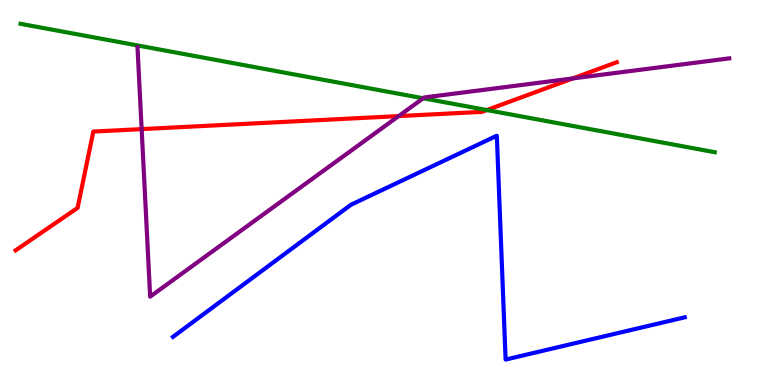[{'lines': ['blue', 'red'], 'intersections': []}, {'lines': ['green', 'red'], 'intersections': [{'x': 6.28, 'y': 7.14}]}, {'lines': ['purple', 'red'], 'intersections': [{'x': 1.83, 'y': 6.65}, {'x': 5.14, 'y': 6.98}, {'x': 7.39, 'y': 7.96}]}, {'lines': ['blue', 'green'], 'intersections': []}, {'lines': ['blue', 'purple'], 'intersections': []}, {'lines': ['green', 'purple'], 'intersections': [{'x': 5.46, 'y': 7.45}]}]